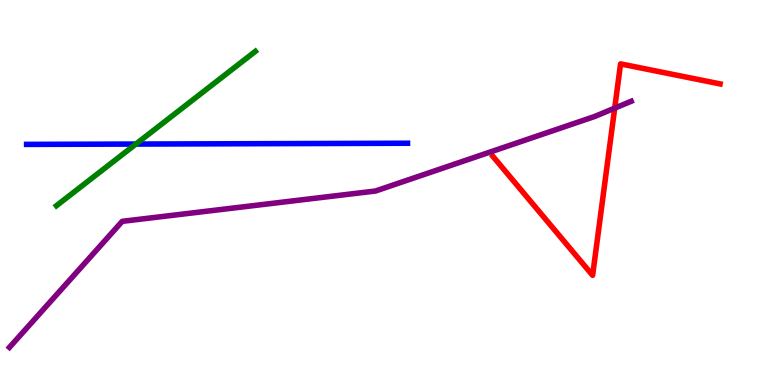[{'lines': ['blue', 'red'], 'intersections': []}, {'lines': ['green', 'red'], 'intersections': []}, {'lines': ['purple', 'red'], 'intersections': [{'x': 7.93, 'y': 7.19}]}, {'lines': ['blue', 'green'], 'intersections': [{'x': 1.75, 'y': 6.26}]}, {'lines': ['blue', 'purple'], 'intersections': []}, {'lines': ['green', 'purple'], 'intersections': []}]